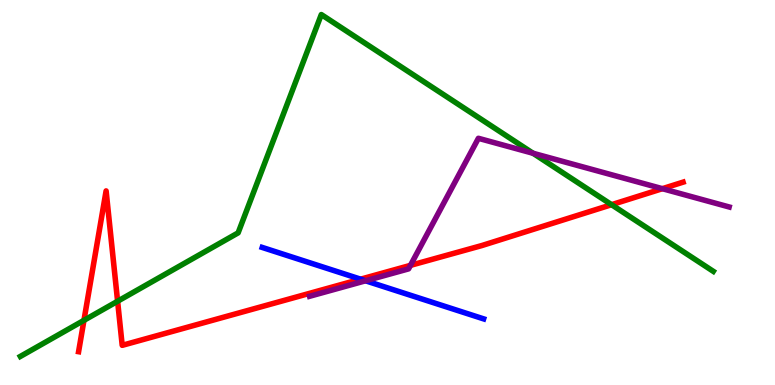[{'lines': ['blue', 'red'], 'intersections': [{'x': 4.65, 'y': 2.75}]}, {'lines': ['green', 'red'], 'intersections': [{'x': 1.08, 'y': 1.68}, {'x': 1.52, 'y': 2.18}, {'x': 7.89, 'y': 4.68}]}, {'lines': ['purple', 'red'], 'intersections': [{'x': 5.3, 'y': 3.11}, {'x': 8.55, 'y': 5.1}]}, {'lines': ['blue', 'green'], 'intersections': []}, {'lines': ['blue', 'purple'], 'intersections': [{'x': 4.72, 'y': 2.71}]}, {'lines': ['green', 'purple'], 'intersections': [{'x': 6.88, 'y': 6.02}]}]